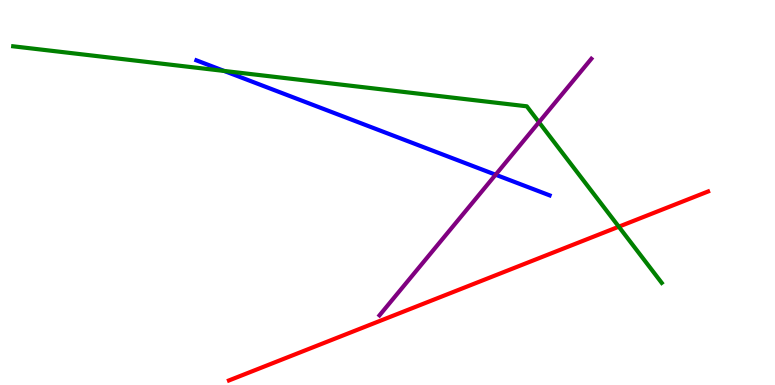[{'lines': ['blue', 'red'], 'intersections': []}, {'lines': ['green', 'red'], 'intersections': [{'x': 7.98, 'y': 4.11}]}, {'lines': ['purple', 'red'], 'intersections': []}, {'lines': ['blue', 'green'], 'intersections': [{'x': 2.89, 'y': 8.16}]}, {'lines': ['blue', 'purple'], 'intersections': [{'x': 6.4, 'y': 5.46}]}, {'lines': ['green', 'purple'], 'intersections': [{'x': 6.95, 'y': 6.83}]}]